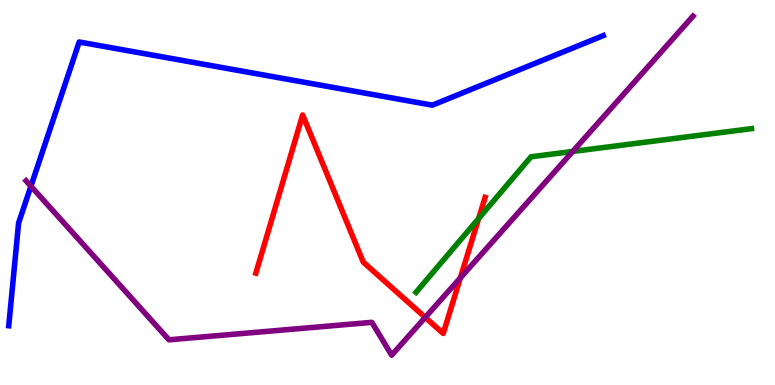[{'lines': ['blue', 'red'], 'intersections': []}, {'lines': ['green', 'red'], 'intersections': [{'x': 6.18, 'y': 4.32}]}, {'lines': ['purple', 'red'], 'intersections': [{'x': 5.49, 'y': 1.76}, {'x': 5.94, 'y': 2.78}]}, {'lines': ['blue', 'green'], 'intersections': []}, {'lines': ['blue', 'purple'], 'intersections': [{'x': 0.399, 'y': 5.16}]}, {'lines': ['green', 'purple'], 'intersections': [{'x': 7.39, 'y': 6.07}]}]